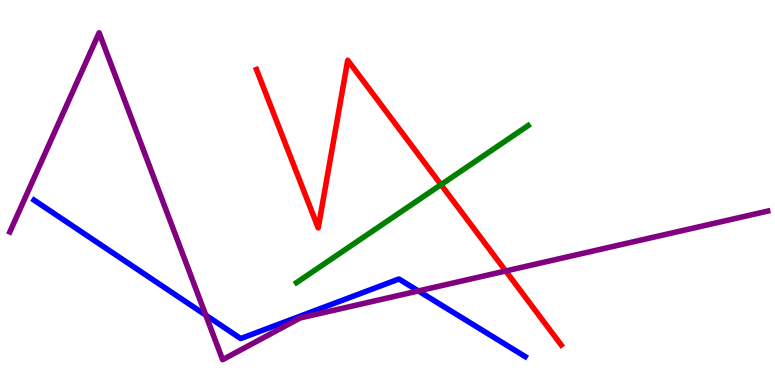[{'lines': ['blue', 'red'], 'intersections': []}, {'lines': ['green', 'red'], 'intersections': [{'x': 5.69, 'y': 5.2}]}, {'lines': ['purple', 'red'], 'intersections': [{'x': 6.53, 'y': 2.96}]}, {'lines': ['blue', 'green'], 'intersections': []}, {'lines': ['blue', 'purple'], 'intersections': [{'x': 2.66, 'y': 1.81}, {'x': 5.4, 'y': 2.44}]}, {'lines': ['green', 'purple'], 'intersections': []}]